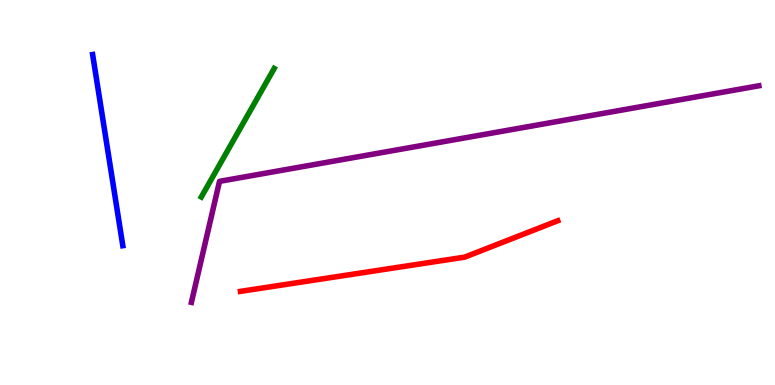[{'lines': ['blue', 'red'], 'intersections': []}, {'lines': ['green', 'red'], 'intersections': []}, {'lines': ['purple', 'red'], 'intersections': []}, {'lines': ['blue', 'green'], 'intersections': []}, {'lines': ['blue', 'purple'], 'intersections': []}, {'lines': ['green', 'purple'], 'intersections': []}]